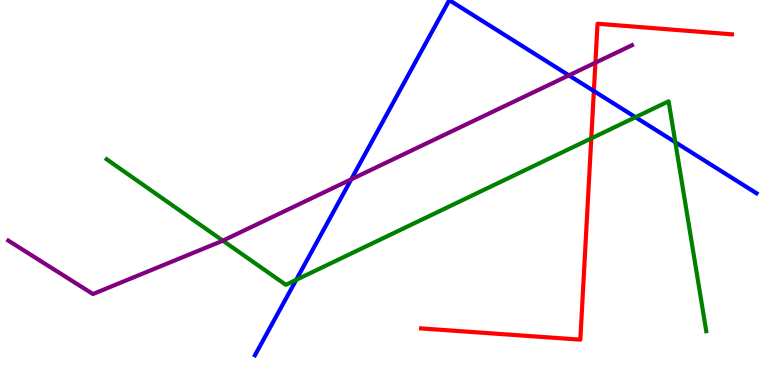[{'lines': ['blue', 'red'], 'intersections': [{'x': 7.66, 'y': 7.64}]}, {'lines': ['green', 'red'], 'intersections': [{'x': 7.63, 'y': 6.41}]}, {'lines': ['purple', 'red'], 'intersections': [{'x': 7.68, 'y': 8.37}]}, {'lines': ['blue', 'green'], 'intersections': [{'x': 3.82, 'y': 2.73}, {'x': 8.2, 'y': 6.96}, {'x': 8.71, 'y': 6.31}]}, {'lines': ['blue', 'purple'], 'intersections': [{'x': 4.53, 'y': 5.34}, {'x': 7.34, 'y': 8.04}]}, {'lines': ['green', 'purple'], 'intersections': [{'x': 2.88, 'y': 3.75}]}]